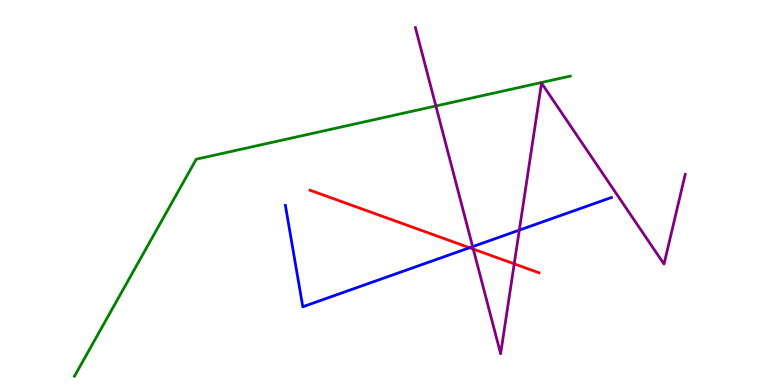[{'lines': ['blue', 'red'], 'intersections': [{'x': 6.06, 'y': 3.57}]}, {'lines': ['green', 'red'], 'intersections': []}, {'lines': ['purple', 'red'], 'intersections': [{'x': 6.11, 'y': 3.53}, {'x': 6.64, 'y': 3.15}]}, {'lines': ['blue', 'green'], 'intersections': []}, {'lines': ['blue', 'purple'], 'intersections': [{'x': 6.1, 'y': 3.59}, {'x': 6.7, 'y': 4.02}]}, {'lines': ['green', 'purple'], 'intersections': [{'x': 5.62, 'y': 7.25}]}]